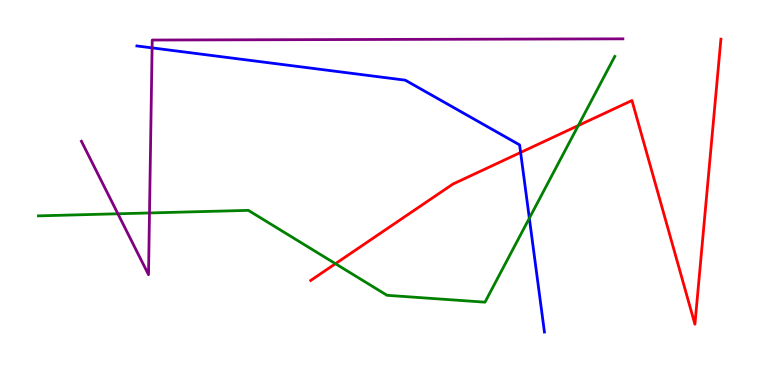[{'lines': ['blue', 'red'], 'intersections': [{'x': 6.72, 'y': 6.04}]}, {'lines': ['green', 'red'], 'intersections': [{'x': 4.33, 'y': 3.15}, {'x': 7.46, 'y': 6.74}]}, {'lines': ['purple', 'red'], 'intersections': []}, {'lines': ['blue', 'green'], 'intersections': [{'x': 6.83, 'y': 4.33}]}, {'lines': ['blue', 'purple'], 'intersections': [{'x': 1.96, 'y': 8.76}]}, {'lines': ['green', 'purple'], 'intersections': [{'x': 1.52, 'y': 4.45}, {'x': 1.93, 'y': 4.47}]}]